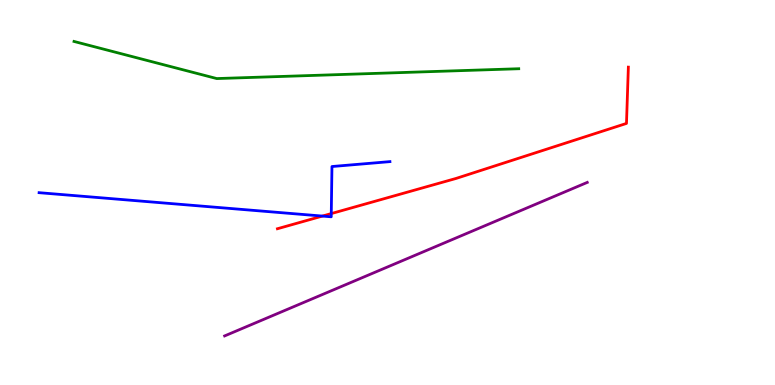[{'lines': ['blue', 'red'], 'intersections': [{'x': 4.16, 'y': 4.39}, {'x': 4.27, 'y': 4.45}]}, {'lines': ['green', 'red'], 'intersections': []}, {'lines': ['purple', 'red'], 'intersections': []}, {'lines': ['blue', 'green'], 'intersections': []}, {'lines': ['blue', 'purple'], 'intersections': []}, {'lines': ['green', 'purple'], 'intersections': []}]